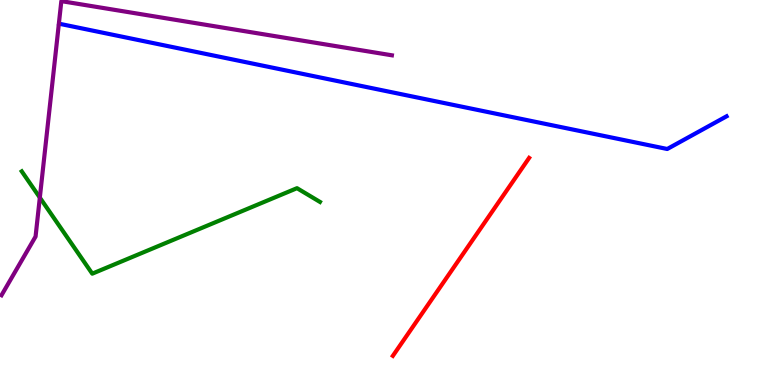[{'lines': ['blue', 'red'], 'intersections': []}, {'lines': ['green', 'red'], 'intersections': []}, {'lines': ['purple', 'red'], 'intersections': []}, {'lines': ['blue', 'green'], 'intersections': []}, {'lines': ['blue', 'purple'], 'intersections': []}, {'lines': ['green', 'purple'], 'intersections': [{'x': 0.514, 'y': 4.87}]}]